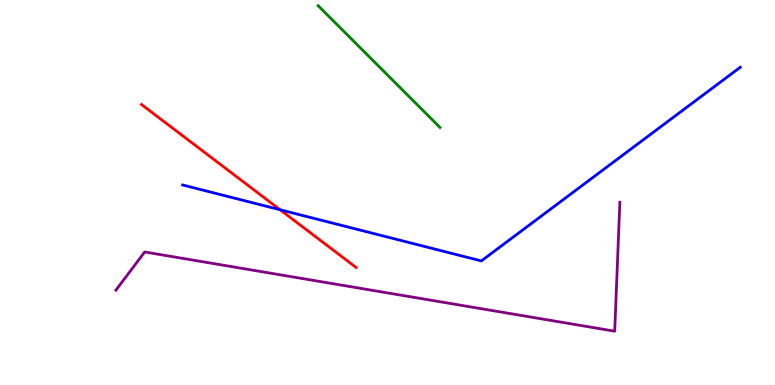[{'lines': ['blue', 'red'], 'intersections': [{'x': 3.61, 'y': 4.55}]}, {'lines': ['green', 'red'], 'intersections': []}, {'lines': ['purple', 'red'], 'intersections': []}, {'lines': ['blue', 'green'], 'intersections': []}, {'lines': ['blue', 'purple'], 'intersections': []}, {'lines': ['green', 'purple'], 'intersections': []}]